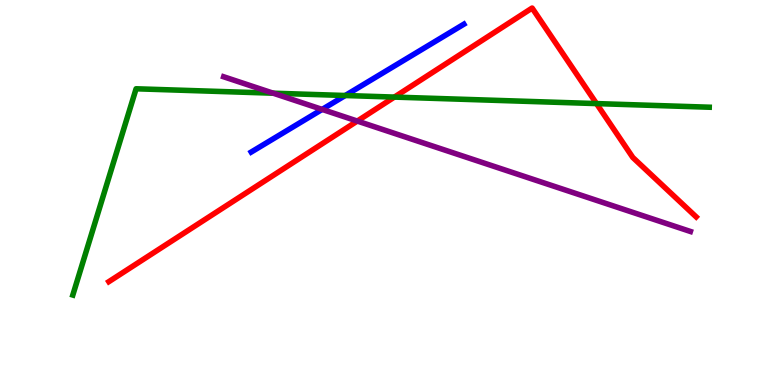[{'lines': ['blue', 'red'], 'intersections': []}, {'lines': ['green', 'red'], 'intersections': [{'x': 5.09, 'y': 7.48}, {'x': 7.7, 'y': 7.31}]}, {'lines': ['purple', 'red'], 'intersections': [{'x': 4.61, 'y': 6.86}]}, {'lines': ['blue', 'green'], 'intersections': [{'x': 4.45, 'y': 7.52}]}, {'lines': ['blue', 'purple'], 'intersections': [{'x': 4.16, 'y': 7.16}]}, {'lines': ['green', 'purple'], 'intersections': [{'x': 3.53, 'y': 7.58}]}]